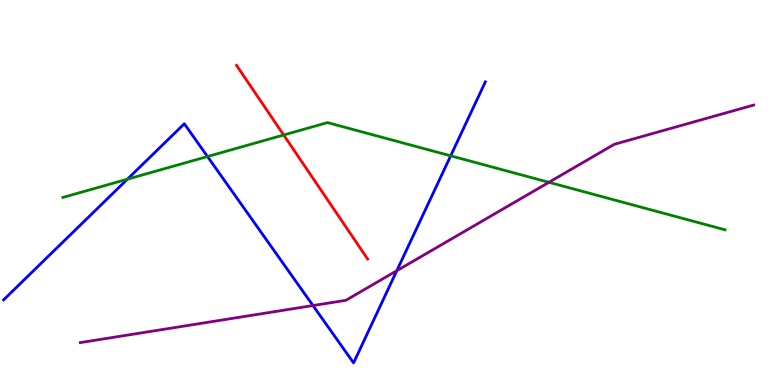[{'lines': ['blue', 'red'], 'intersections': []}, {'lines': ['green', 'red'], 'intersections': [{'x': 3.66, 'y': 6.49}]}, {'lines': ['purple', 'red'], 'intersections': []}, {'lines': ['blue', 'green'], 'intersections': [{'x': 1.64, 'y': 5.35}, {'x': 2.68, 'y': 5.93}, {'x': 5.82, 'y': 5.95}]}, {'lines': ['blue', 'purple'], 'intersections': [{'x': 4.04, 'y': 2.06}, {'x': 5.12, 'y': 2.97}]}, {'lines': ['green', 'purple'], 'intersections': [{'x': 7.08, 'y': 5.26}]}]